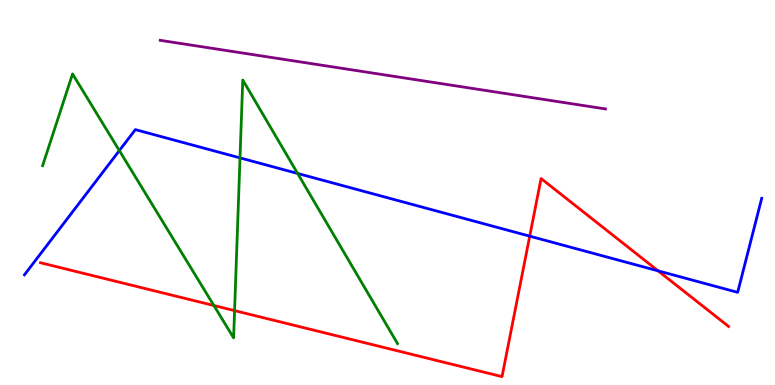[{'lines': ['blue', 'red'], 'intersections': [{'x': 6.84, 'y': 3.87}, {'x': 8.49, 'y': 2.97}]}, {'lines': ['green', 'red'], 'intersections': [{'x': 2.76, 'y': 2.06}, {'x': 3.03, 'y': 1.93}]}, {'lines': ['purple', 'red'], 'intersections': []}, {'lines': ['blue', 'green'], 'intersections': [{'x': 1.54, 'y': 6.09}, {'x': 3.1, 'y': 5.9}, {'x': 3.84, 'y': 5.49}]}, {'lines': ['blue', 'purple'], 'intersections': []}, {'lines': ['green', 'purple'], 'intersections': []}]